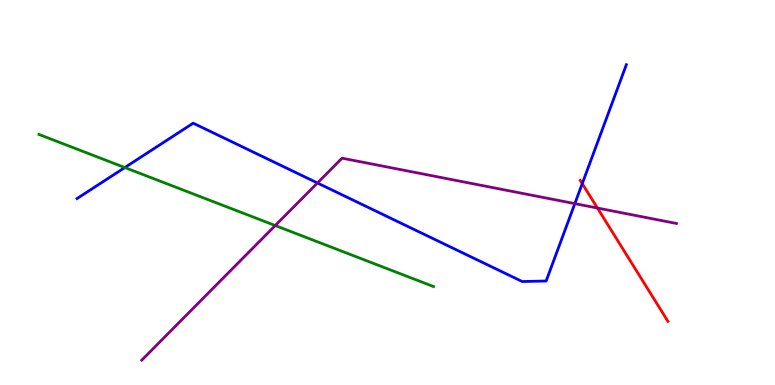[{'lines': ['blue', 'red'], 'intersections': [{'x': 7.51, 'y': 5.23}]}, {'lines': ['green', 'red'], 'intersections': []}, {'lines': ['purple', 'red'], 'intersections': [{'x': 7.71, 'y': 4.6}]}, {'lines': ['blue', 'green'], 'intersections': [{'x': 1.61, 'y': 5.65}]}, {'lines': ['blue', 'purple'], 'intersections': [{'x': 4.1, 'y': 5.25}, {'x': 7.42, 'y': 4.71}]}, {'lines': ['green', 'purple'], 'intersections': [{'x': 3.55, 'y': 4.14}]}]